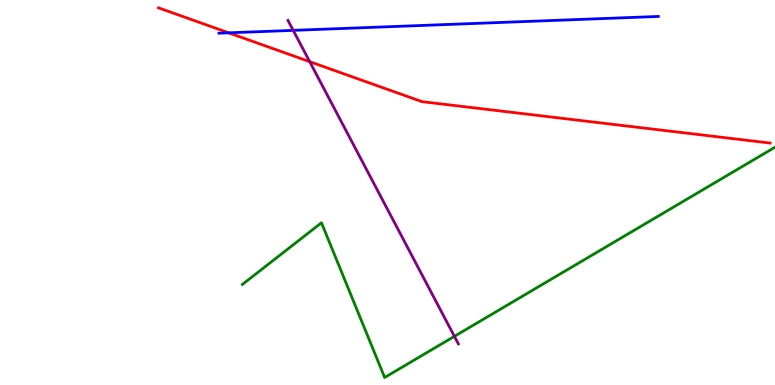[{'lines': ['blue', 'red'], 'intersections': [{'x': 2.95, 'y': 9.15}]}, {'lines': ['green', 'red'], 'intersections': []}, {'lines': ['purple', 'red'], 'intersections': [{'x': 4.0, 'y': 8.4}]}, {'lines': ['blue', 'green'], 'intersections': []}, {'lines': ['blue', 'purple'], 'intersections': [{'x': 3.78, 'y': 9.21}]}, {'lines': ['green', 'purple'], 'intersections': [{'x': 5.86, 'y': 1.26}]}]